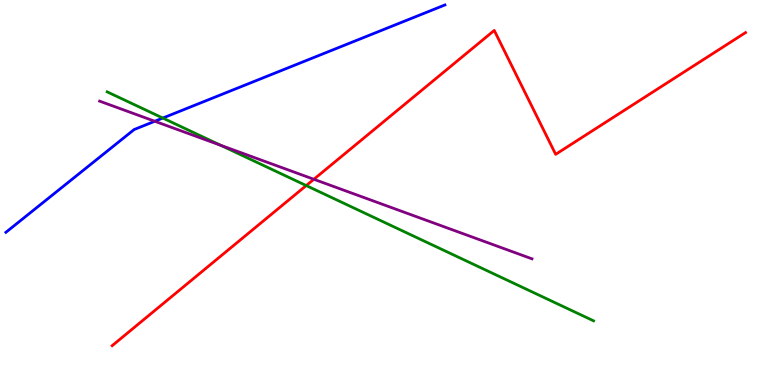[{'lines': ['blue', 'red'], 'intersections': []}, {'lines': ['green', 'red'], 'intersections': [{'x': 3.95, 'y': 5.18}]}, {'lines': ['purple', 'red'], 'intersections': [{'x': 4.05, 'y': 5.34}]}, {'lines': ['blue', 'green'], 'intersections': [{'x': 2.1, 'y': 6.93}]}, {'lines': ['blue', 'purple'], 'intersections': [{'x': 2.0, 'y': 6.85}]}, {'lines': ['green', 'purple'], 'intersections': [{'x': 2.85, 'y': 6.23}]}]